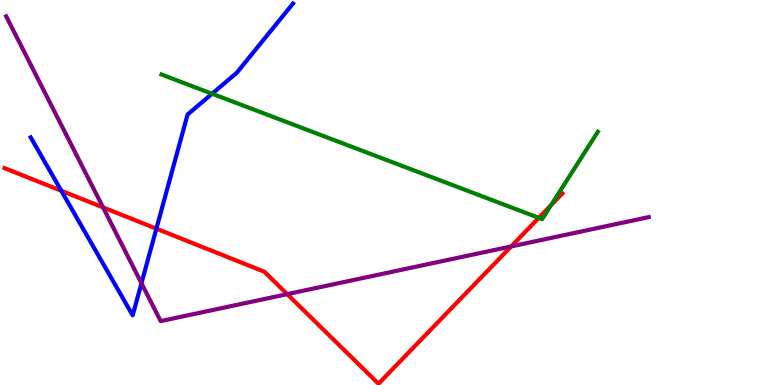[{'lines': ['blue', 'red'], 'intersections': [{'x': 0.791, 'y': 5.05}, {'x': 2.02, 'y': 4.06}]}, {'lines': ['green', 'red'], 'intersections': [{'x': 6.95, 'y': 4.34}, {'x': 7.11, 'y': 4.67}]}, {'lines': ['purple', 'red'], 'intersections': [{'x': 1.33, 'y': 4.61}, {'x': 3.71, 'y': 2.36}, {'x': 6.6, 'y': 3.6}]}, {'lines': ['blue', 'green'], 'intersections': [{'x': 2.74, 'y': 7.57}]}, {'lines': ['blue', 'purple'], 'intersections': [{'x': 1.83, 'y': 2.64}]}, {'lines': ['green', 'purple'], 'intersections': []}]